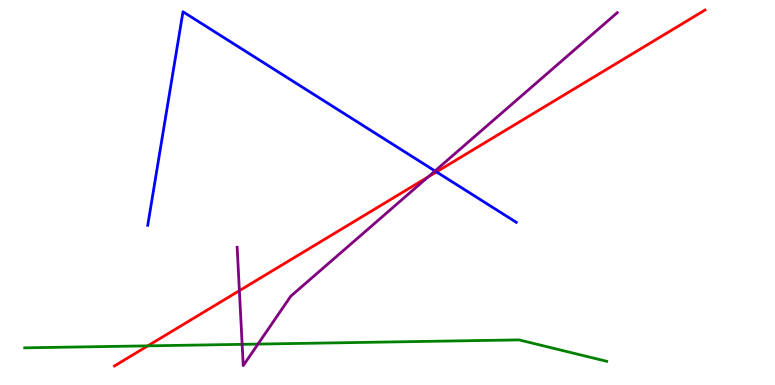[{'lines': ['blue', 'red'], 'intersections': [{'x': 5.63, 'y': 5.54}]}, {'lines': ['green', 'red'], 'intersections': [{'x': 1.91, 'y': 1.02}]}, {'lines': ['purple', 'red'], 'intersections': [{'x': 3.09, 'y': 2.45}, {'x': 5.53, 'y': 5.41}]}, {'lines': ['blue', 'green'], 'intersections': []}, {'lines': ['blue', 'purple'], 'intersections': [{'x': 5.61, 'y': 5.56}]}, {'lines': ['green', 'purple'], 'intersections': [{'x': 3.12, 'y': 1.06}, {'x': 3.33, 'y': 1.06}]}]